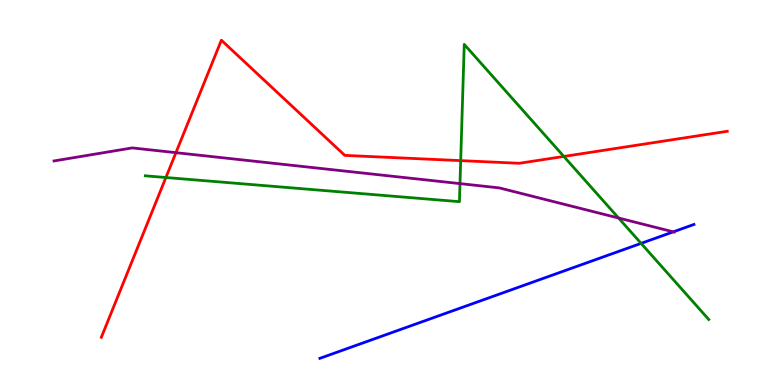[{'lines': ['blue', 'red'], 'intersections': []}, {'lines': ['green', 'red'], 'intersections': [{'x': 2.14, 'y': 5.39}, {'x': 5.94, 'y': 5.83}, {'x': 7.28, 'y': 5.94}]}, {'lines': ['purple', 'red'], 'intersections': [{'x': 2.27, 'y': 6.03}]}, {'lines': ['blue', 'green'], 'intersections': [{'x': 8.27, 'y': 3.68}]}, {'lines': ['blue', 'purple'], 'intersections': [{'x': 8.69, 'y': 3.98}]}, {'lines': ['green', 'purple'], 'intersections': [{'x': 5.94, 'y': 5.23}, {'x': 7.98, 'y': 4.34}]}]